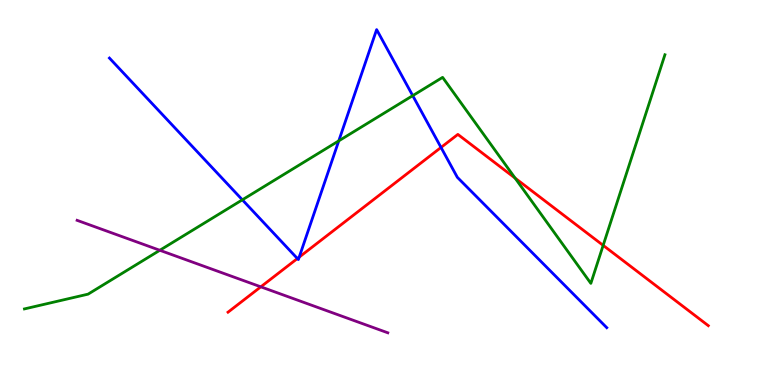[{'lines': ['blue', 'red'], 'intersections': [{'x': 3.84, 'y': 3.28}, {'x': 3.86, 'y': 3.32}, {'x': 5.69, 'y': 6.17}]}, {'lines': ['green', 'red'], 'intersections': [{'x': 6.65, 'y': 5.37}, {'x': 7.78, 'y': 3.63}]}, {'lines': ['purple', 'red'], 'intersections': [{'x': 3.37, 'y': 2.55}]}, {'lines': ['blue', 'green'], 'intersections': [{'x': 3.13, 'y': 4.81}, {'x': 4.37, 'y': 6.34}, {'x': 5.33, 'y': 7.52}]}, {'lines': ['blue', 'purple'], 'intersections': []}, {'lines': ['green', 'purple'], 'intersections': [{'x': 2.06, 'y': 3.5}]}]